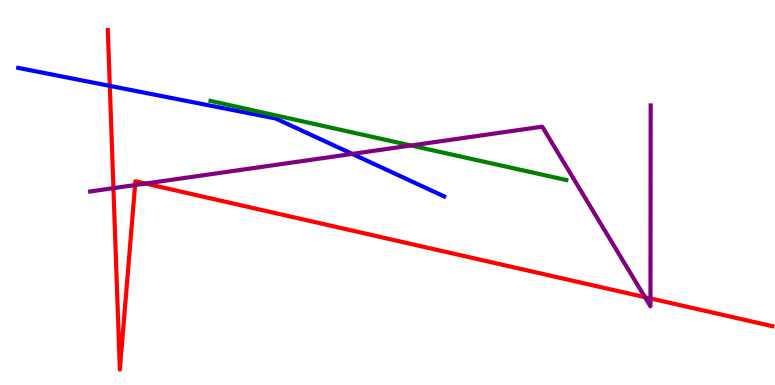[{'lines': ['blue', 'red'], 'intersections': [{'x': 1.42, 'y': 7.77}]}, {'lines': ['green', 'red'], 'intersections': []}, {'lines': ['purple', 'red'], 'intersections': [{'x': 1.46, 'y': 5.11}, {'x': 1.74, 'y': 5.19}, {'x': 1.88, 'y': 5.23}, {'x': 8.32, 'y': 2.28}, {'x': 8.39, 'y': 2.25}]}, {'lines': ['blue', 'green'], 'intersections': []}, {'lines': ['blue', 'purple'], 'intersections': [{'x': 4.55, 'y': 6.0}]}, {'lines': ['green', 'purple'], 'intersections': [{'x': 5.3, 'y': 6.22}]}]